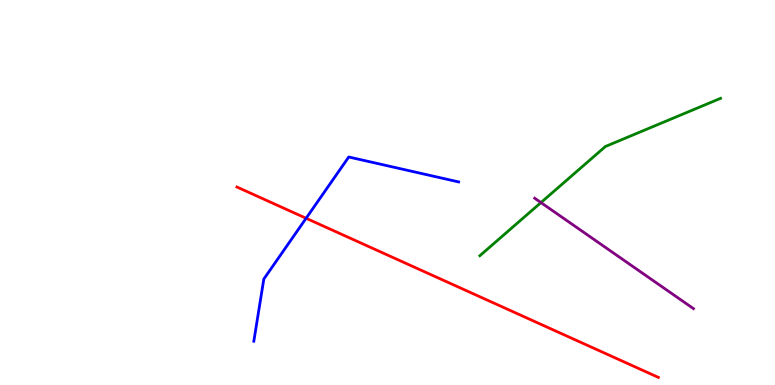[{'lines': ['blue', 'red'], 'intersections': [{'x': 3.95, 'y': 4.33}]}, {'lines': ['green', 'red'], 'intersections': []}, {'lines': ['purple', 'red'], 'intersections': []}, {'lines': ['blue', 'green'], 'intersections': []}, {'lines': ['blue', 'purple'], 'intersections': []}, {'lines': ['green', 'purple'], 'intersections': [{'x': 6.98, 'y': 4.74}]}]